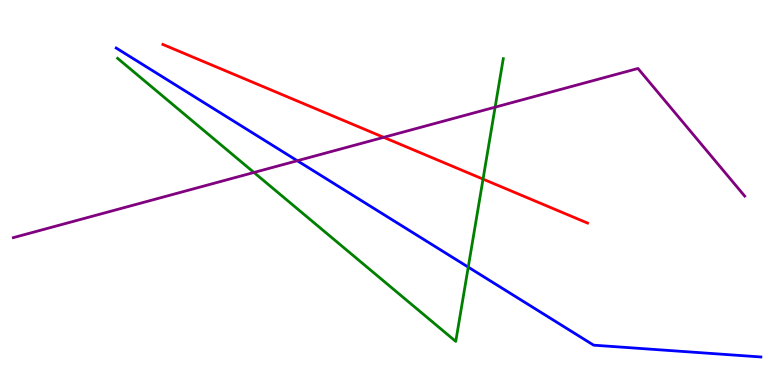[{'lines': ['blue', 'red'], 'intersections': []}, {'lines': ['green', 'red'], 'intersections': [{'x': 6.23, 'y': 5.35}]}, {'lines': ['purple', 'red'], 'intersections': [{'x': 4.95, 'y': 6.43}]}, {'lines': ['blue', 'green'], 'intersections': [{'x': 6.04, 'y': 3.06}]}, {'lines': ['blue', 'purple'], 'intersections': [{'x': 3.84, 'y': 5.83}]}, {'lines': ['green', 'purple'], 'intersections': [{'x': 3.28, 'y': 5.52}, {'x': 6.39, 'y': 7.22}]}]